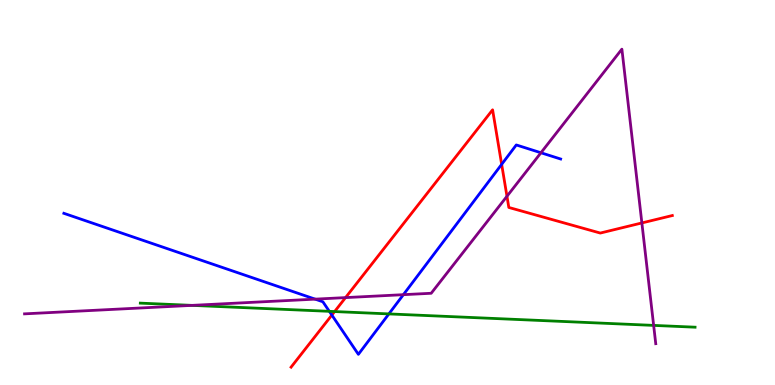[{'lines': ['blue', 'red'], 'intersections': [{'x': 4.28, 'y': 1.82}, {'x': 6.47, 'y': 5.73}]}, {'lines': ['green', 'red'], 'intersections': [{'x': 4.32, 'y': 1.91}]}, {'lines': ['purple', 'red'], 'intersections': [{'x': 4.46, 'y': 2.27}, {'x': 6.54, 'y': 4.9}, {'x': 8.28, 'y': 4.21}]}, {'lines': ['blue', 'green'], 'intersections': [{'x': 4.25, 'y': 1.91}, {'x': 5.02, 'y': 1.85}]}, {'lines': ['blue', 'purple'], 'intersections': [{'x': 4.07, 'y': 2.23}, {'x': 5.2, 'y': 2.35}, {'x': 6.98, 'y': 6.03}]}, {'lines': ['green', 'purple'], 'intersections': [{'x': 2.48, 'y': 2.07}, {'x': 8.43, 'y': 1.55}]}]